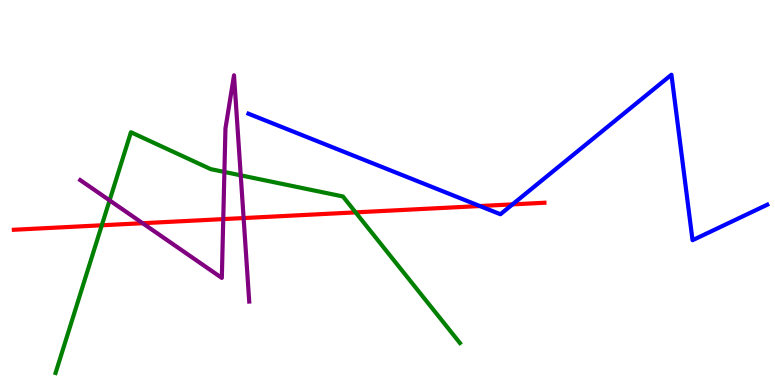[{'lines': ['blue', 'red'], 'intersections': [{'x': 6.19, 'y': 4.65}, {'x': 6.61, 'y': 4.69}]}, {'lines': ['green', 'red'], 'intersections': [{'x': 1.31, 'y': 4.15}, {'x': 4.59, 'y': 4.48}]}, {'lines': ['purple', 'red'], 'intersections': [{'x': 1.84, 'y': 4.2}, {'x': 2.88, 'y': 4.31}, {'x': 3.14, 'y': 4.34}]}, {'lines': ['blue', 'green'], 'intersections': []}, {'lines': ['blue', 'purple'], 'intersections': []}, {'lines': ['green', 'purple'], 'intersections': [{'x': 1.41, 'y': 4.8}, {'x': 2.9, 'y': 5.53}, {'x': 3.11, 'y': 5.45}]}]